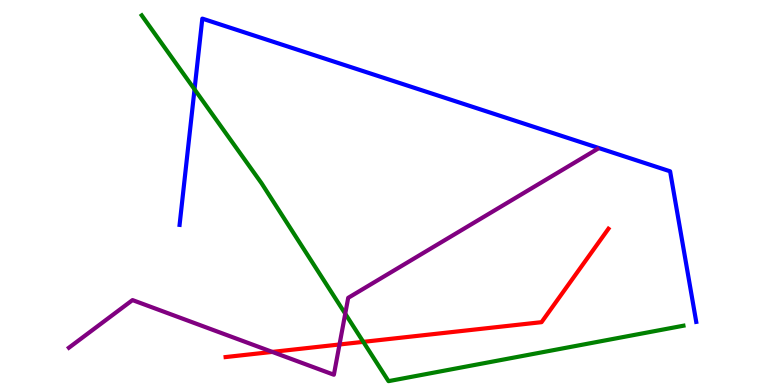[{'lines': ['blue', 'red'], 'intersections': []}, {'lines': ['green', 'red'], 'intersections': [{'x': 4.69, 'y': 1.12}]}, {'lines': ['purple', 'red'], 'intersections': [{'x': 3.51, 'y': 0.859}, {'x': 4.38, 'y': 1.05}]}, {'lines': ['blue', 'green'], 'intersections': [{'x': 2.51, 'y': 7.68}]}, {'lines': ['blue', 'purple'], 'intersections': []}, {'lines': ['green', 'purple'], 'intersections': [{'x': 4.45, 'y': 1.85}]}]